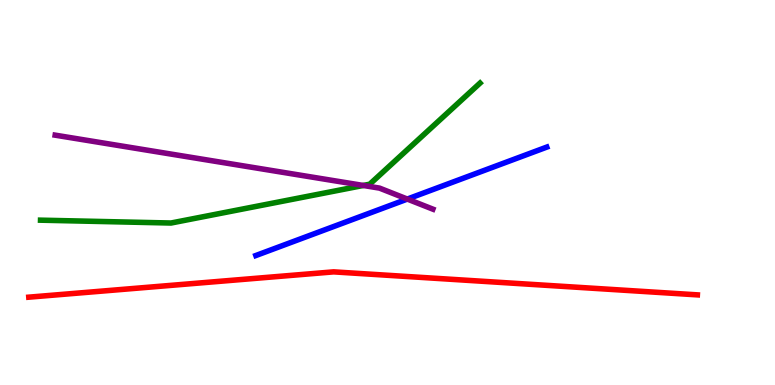[{'lines': ['blue', 'red'], 'intersections': []}, {'lines': ['green', 'red'], 'intersections': []}, {'lines': ['purple', 'red'], 'intersections': []}, {'lines': ['blue', 'green'], 'intersections': []}, {'lines': ['blue', 'purple'], 'intersections': [{'x': 5.26, 'y': 4.83}]}, {'lines': ['green', 'purple'], 'intersections': [{'x': 4.69, 'y': 5.18}]}]